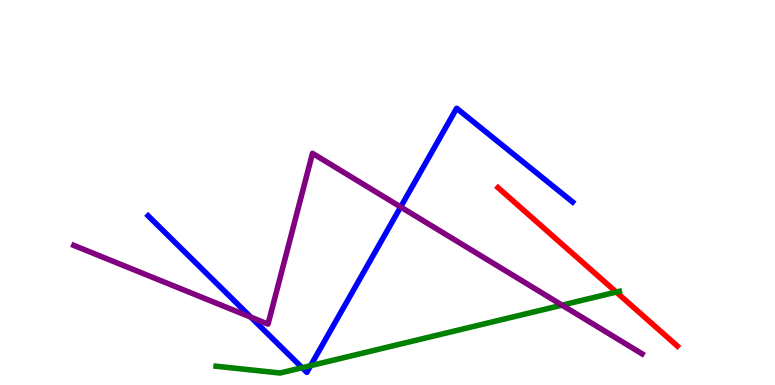[{'lines': ['blue', 'red'], 'intersections': []}, {'lines': ['green', 'red'], 'intersections': [{'x': 7.95, 'y': 2.41}]}, {'lines': ['purple', 'red'], 'intersections': []}, {'lines': ['blue', 'green'], 'intersections': [{'x': 3.9, 'y': 0.449}, {'x': 4.01, 'y': 0.502}]}, {'lines': ['blue', 'purple'], 'intersections': [{'x': 3.24, 'y': 1.76}, {'x': 5.17, 'y': 4.62}]}, {'lines': ['green', 'purple'], 'intersections': [{'x': 7.25, 'y': 2.07}]}]